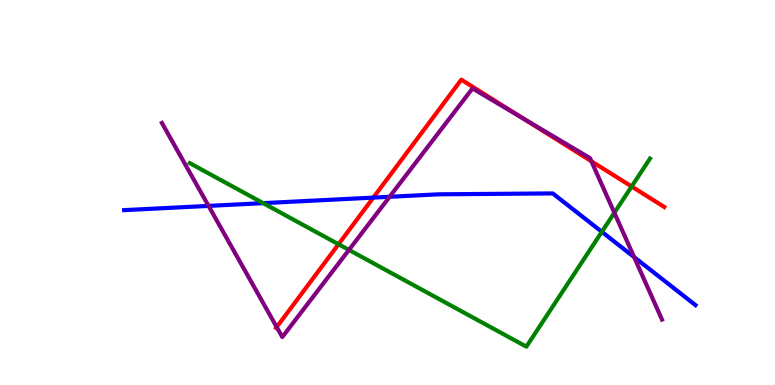[{'lines': ['blue', 'red'], 'intersections': [{'x': 4.82, 'y': 4.87}]}, {'lines': ['green', 'red'], 'intersections': [{'x': 4.37, 'y': 3.66}, {'x': 8.15, 'y': 5.16}]}, {'lines': ['purple', 'red'], 'intersections': [{'x': 3.57, 'y': 1.5}, {'x': 6.74, 'y': 6.93}, {'x': 7.63, 'y': 5.81}]}, {'lines': ['blue', 'green'], 'intersections': [{'x': 3.4, 'y': 4.72}, {'x': 7.77, 'y': 3.98}]}, {'lines': ['blue', 'purple'], 'intersections': [{'x': 2.69, 'y': 4.65}, {'x': 5.03, 'y': 4.89}, {'x': 8.18, 'y': 3.32}]}, {'lines': ['green', 'purple'], 'intersections': [{'x': 4.5, 'y': 3.51}, {'x': 7.93, 'y': 4.47}]}]